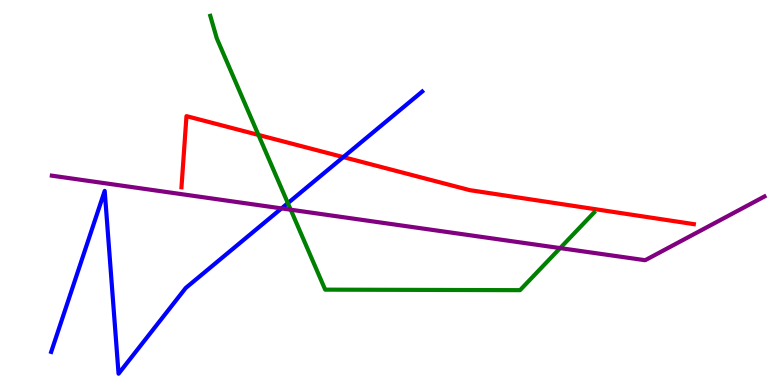[{'lines': ['blue', 'red'], 'intersections': [{'x': 4.43, 'y': 5.92}]}, {'lines': ['green', 'red'], 'intersections': [{'x': 3.33, 'y': 6.5}]}, {'lines': ['purple', 'red'], 'intersections': []}, {'lines': ['blue', 'green'], 'intersections': [{'x': 3.71, 'y': 4.72}]}, {'lines': ['blue', 'purple'], 'intersections': [{'x': 3.63, 'y': 4.59}]}, {'lines': ['green', 'purple'], 'intersections': [{'x': 3.75, 'y': 4.55}, {'x': 7.23, 'y': 3.56}]}]